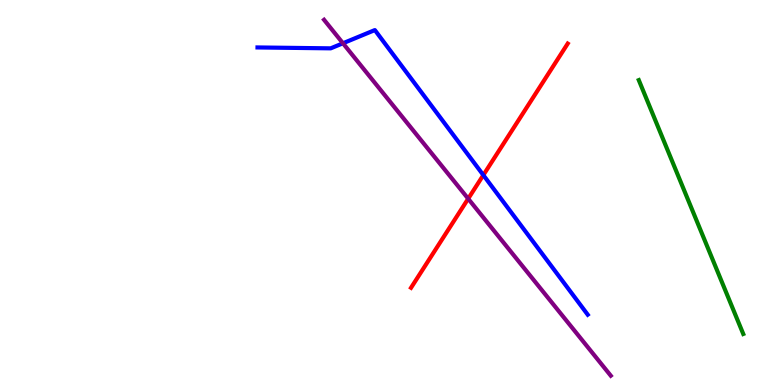[{'lines': ['blue', 'red'], 'intersections': [{'x': 6.24, 'y': 5.45}]}, {'lines': ['green', 'red'], 'intersections': []}, {'lines': ['purple', 'red'], 'intersections': [{'x': 6.04, 'y': 4.84}]}, {'lines': ['blue', 'green'], 'intersections': []}, {'lines': ['blue', 'purple'], 'intersections': [{'x': 4.43, 'y': 8.88}]}, {'lines': ['green', 'purple'], 'intersections': []}]